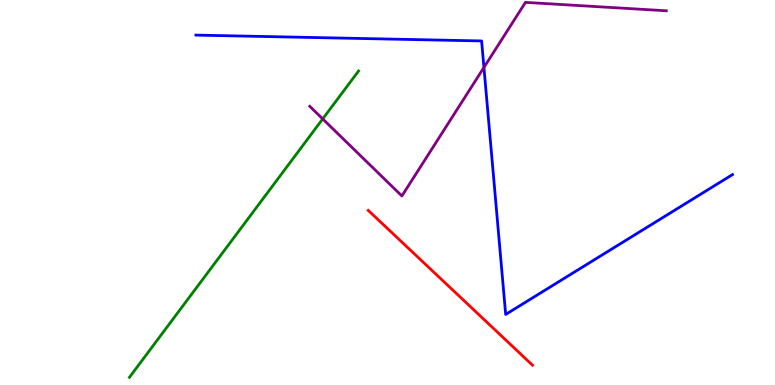[{'lines': ['blue', 'red'], 'intersections': []}, {'lines': ['green', 'red'], 'intersections': []}, {'lines': ['purple', 'red'], 'intersections': []}, {'lines': ['blue', 'green'], 'intersections': []}, {'lines': ['blue', 'purple'], 'intersections': [{'x': 6.24, 'y': 8.25}]}, {'lines': ['green', 'purple'], 'intersections': [{'x': 4.16, 'y': 6.91}]}]